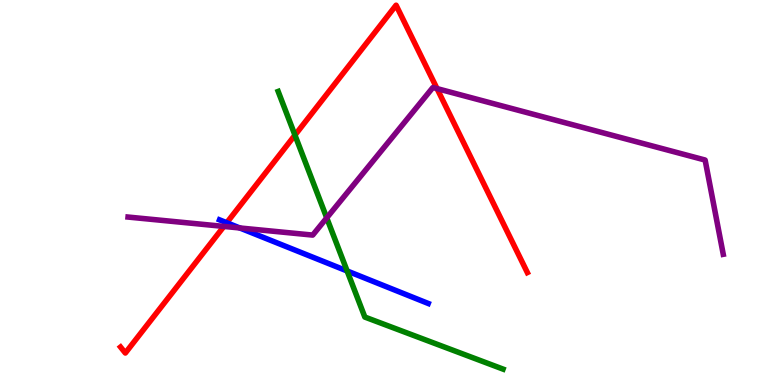[{'lines': ['blue', 'red'], 'intersections': [{'x': 2.93, 'y': 4.21}]}, {'lines': ['green', 'red'], 'intersections': [{'x': 3.81, 'y': 6.49}]}, {'lines': ['purple', 'red'], 'intersections': [{'x': 2.89, 'y': 4.12}, {'x': 5.64, 'y': 7.7}]}, {'lines': ['blue', 'green'], 'intersections': [{'x': 4.48, 'y': 2.96}]}, {'lines': ['blue', 'purple'], 'intersections': [{'x': 3.09, 'y': 4.08}]}, {'lines': ['green', 'purple'], 'intersections': [{'x': 4.22, 'y': 4.34}]}]